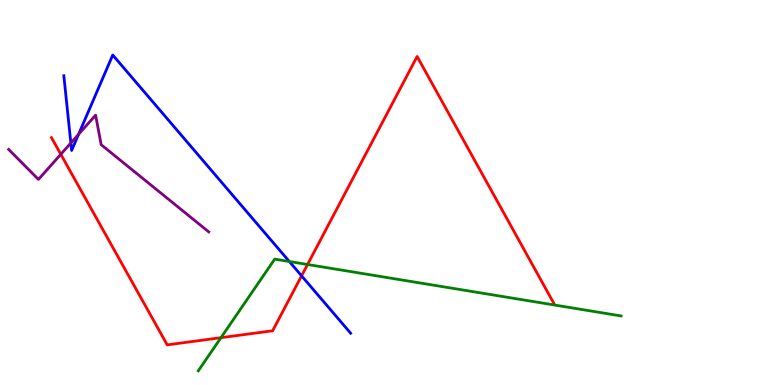[{'lines': ['blue', 'red'], 'intersections': [{'x': 3.89, 'y': 2.84}]}, {'lines': ['green', 'red'], 'intersections': [{'x': 2.85, 'y': 1.23}, {'x': 3.97, 'y': 3.13}]}, {'lines': ['purple', 'red'], 'intersections': [{'x': 0.784, 'y': 5.99}]}, {'lines': ['blue', 'green'], 'intersections': [{'x': 3.73, 'y': 3.21}]}, {'lines': ['blue', 'purple'], 'intersections': [{'x': 0.914, 'y': 6.29}, {'x': 1.01, 'y': 6.51}]}, {'lines': ['green', 'purple'], 'intersections': []}]